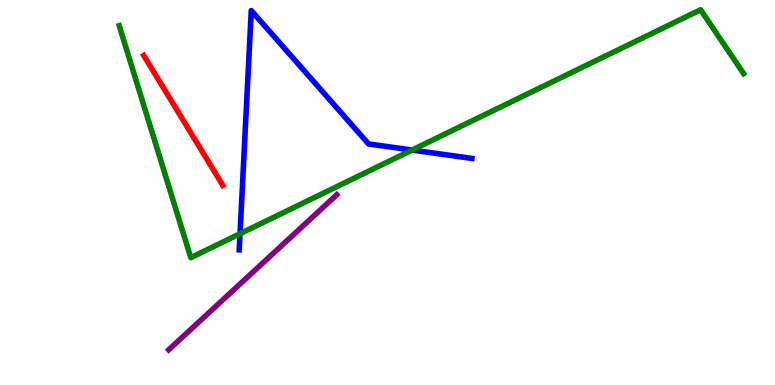[{'lines': ['blue', 'red'], 'intersections': []}, {'lines': ['green', 'red'], 'intersections': []}, {'lines': ['purple', 'red'], 'intersections': []}, {'lines': ['blue', 'green'], 'intersections': [{'x': 3.1, 'y': 3.93}, {'x': 5.32, 'y': 6.1}]}, {'lines': ['blue', 'purple'], 'intersections': []}, {'lines': ['green', 'purple'], 'intersections': []}]